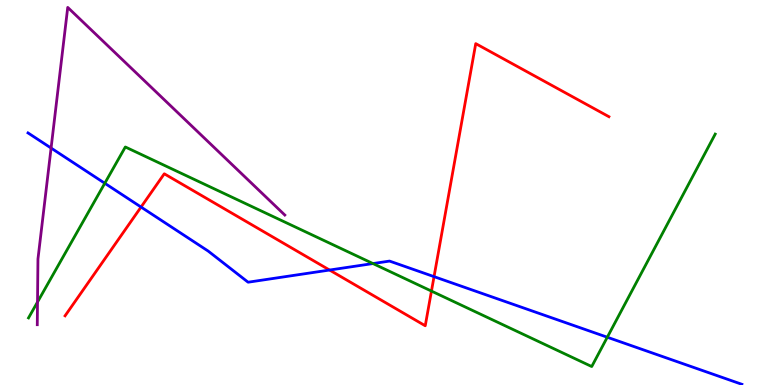[{'lines': ['blue', 'red'], 'intersections': [{'x': 1.82, 'y': 4.62}, {'x': 4.25, 'y': 2.99}, {'x': 5.6, 'y': 2.81}]}, {'lines': ['green', 'red'], 'intersections': [{'x': 5.57, 'y': 2.44}]}, {'lines': ['purple', 'red'], 'intersections': []}, {'lines': ['blue', 'green'], 'intersections': [{'x': 1.35, 'y': 5.24}, {'x': 4.81, 'y': 3.15}, {'x': 7.84, 'y': 1.24}]}, {'lines': ['blue', 'purple'], 'intersections': [{'x': 0.659, 'y': 6.15}]}, {'lines': ['green', 'purple'], 'intersections': [{'x': 0.484, 'y': 2.15}]}]